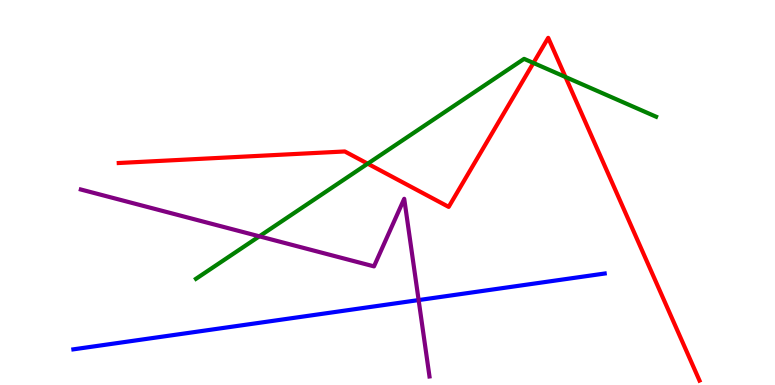[{'lines': ['blue', 'red'], 'intersections': []}, {'lines': ['green', 'red'], 'intersections': [{'x': 4.74, 'y': 5.75}, {'x': 6.88, 'y': 8.36}, {'x': 7.3, 'y': 8.0}]}, {'lines': ['purple', 'red'], 'intersections': []}, {'lines': ['blue', 'green'], 'intersections': []}, {'lines': ['blue', 'purple'], 'intersections': [{'x': 5.4, 'y': 2.21}]}, {'lines': ['green', 'purple'], 'intersections': [{'x': 3.35, 'y': 3.86}]}]